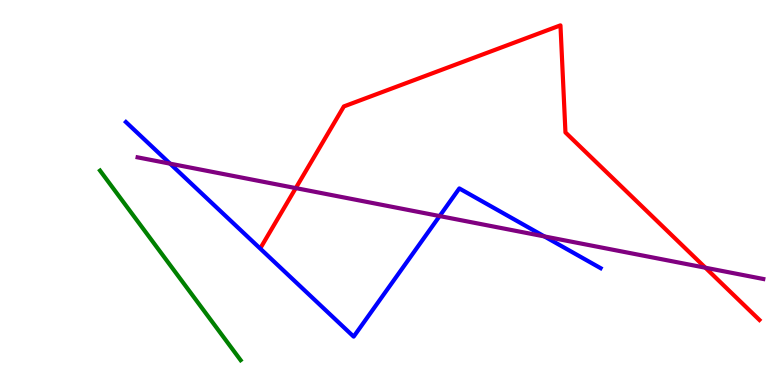[{'lines': ['blue', 'red'], 'intersections': []}, {'lines': ['green', 'red'], 'intersections': []}, {'lines': ['purple', 'red'], 'intersections': [{'x': 3.82, 'y': 5.11}, {'x': 9.1, 'y': 3.05}]}, {'lines': ['blue', 'green'], 'intersections': []}, {'lines': ['blue', 'purple'], 'intersections': [{'x': 2.19, 'y': 5.75}, {'x': 5.67, 'y': 4.39}, {'x': 7.02, 'y': 3.86}]}, {'lines': ['green', 'purple'], 'intersections': []}]